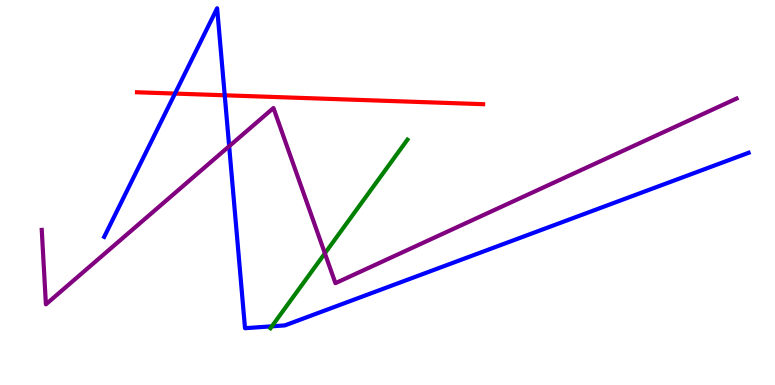[{'lines': ['blue', 'red'], 'intersections': [{'x': 2.26, 'y': 7.57}, {'x': 2.9, 'y': 7.53}]}, {'lines': ['green', 'red'], 'intersections': []}, {'lines': ['purple', 'red'], 'intersections': []}, {'lines': ['blue', 'green'], 'intersections': [{'x': 3.51, 'y': 1.52}]}, {'lines': ['blue', 'purple'], 'intersections': [{'x': 2.96, 'y': 6.2}]}, {'lines': ['green', 'purple'], 'intersections': [{'x': 4.19, 'y': 3.42}]}]